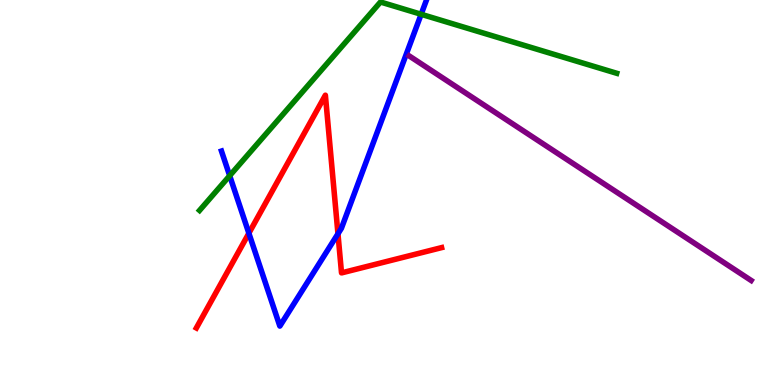[{'lines': ['blue', 'red'], 'intersections': [{'x': 3.21, 'y': 3.94}, {'x': 4.36, 'y': 3.93}]}, {'lines': ['green', 'red'], 'intersections': []}, {'lines': ['purple', 'red'], 'intersections': []}, {'lines': ['blue', 'green'], 'intersections': [{'x': 2.96, 'y': 5.44}, {'x': 5.43, 'y': 9.63}]}, {'lines': ['blue', 'purple'], 'intersections': []}, {'lines': ['green', 'purple'], 'intersections': []}]